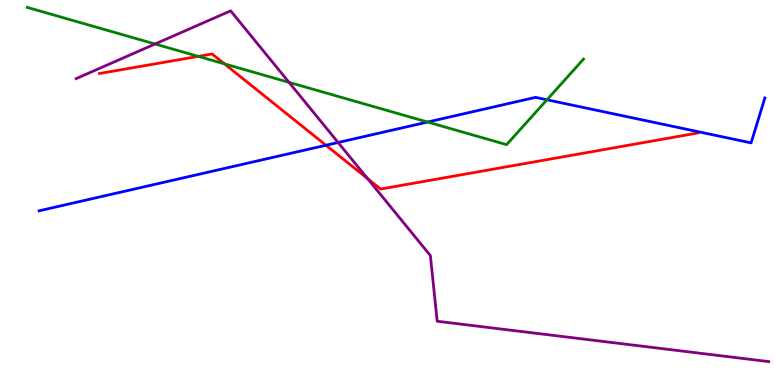[{'lines': ['blue', 'red'], 'intersections': [{'x': 4.21, 'y': 6.23}]}, {'lines': ['green', 'red'], 'intersections': [{'x': 2.56, 'y': 8.54}, {'x': 2.9, 'y': 8.34}]}, {'lines': ['purple', 'red'], 'intersections': [{'x': 4.74, 'y': 5.36}]}, {'lines': ['blue', 'green'], 'intersections': [{'x': 5.52, 'y': 6.83}, {'x': 7.06, 'y': 7.41}]}, {'lines': ['blue', 'purple'], 'intersections': [{'x': 4.36, 'y': 6.3}]}, {'lines': ['green', 'purple'], 'intersections': [{'x': 2.0, 'y': 8.86}, {'x': 3.73, 'y': 7.86}]}]